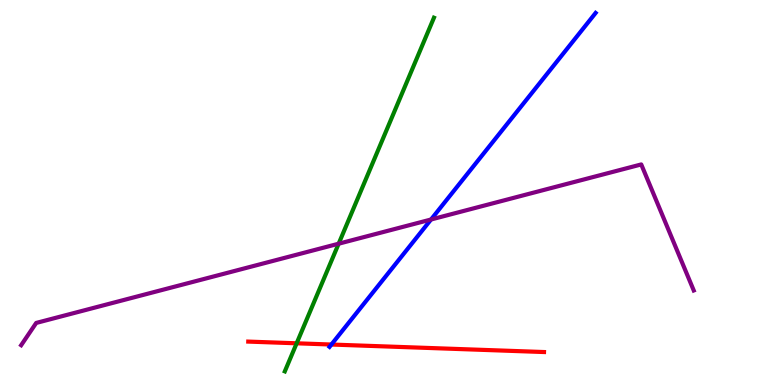[{'lines': ['blue', 'red'], 'intersections': [{'x': 4.28, 'y': 1.05}]}, {'lines': ['green', 'red'], 'intersections': [{'x': 3.83, 'y': 1.08}]}, {'lines': ['purple', 'red'], 'intersections': []}, {'lines': ['blue', 'green'], 'intersections': []}, {'lines': ['blue', 'purple'], 'intersections': [{'x': 5.56, 'y': 4.3}]}, {'lines': ['green', 'purple'], 'intersections': [{'x': 4.37, 'y': 3.67}]}]